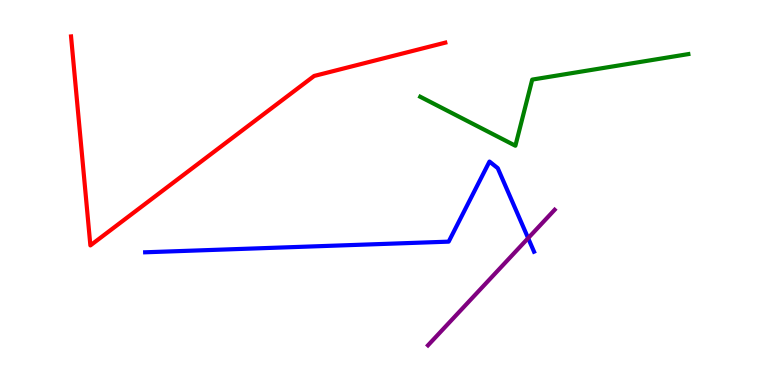[{'lines': ['blue', 'red'], 'intersections': []}, {'lines': ['green', 'red'], 'intersections': []}, {'lines': ['purple', 'red'], 'intersections': []}, {'lines': ['blue', 'green'], 'intersections': []}, {'lines': ['blue', 'purple'], 'intersections': [{'x': 6.81, 'y': 3.81}]}, {'lines': ['green', 'purple'], 'intersections': []}]